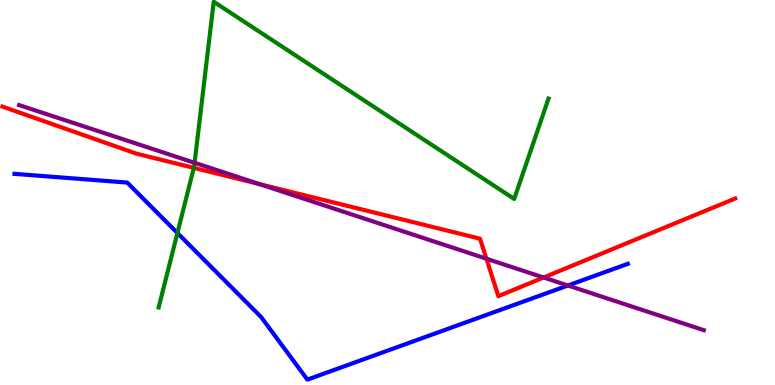[{'lines': ['blue', 'red'], 'intersections': []}, {'lines': ['green', 'red'], 'intersections': [{'x': 2.5, 'y': 5.64}]}, {'lines': ['purple', 'red'], 'intersections': [{'x': 3.35, 'y': 5.22}, {'x': 6.28, 'y': 3.28}, {'x': 7.01, 'y': 2.79}]}, {'lines': ['blue', 'green'], 'intersections': [{'x': 2.29, 'y': 3.95}]}, {'lines': ['blue', 'purple'], 'intersections': [{'x': 7.33, 'y': 2.58}]}, {'lines': ['green', 'purple'], 'intersections': [{'x': 2.51, 'y': 5.77}]}]